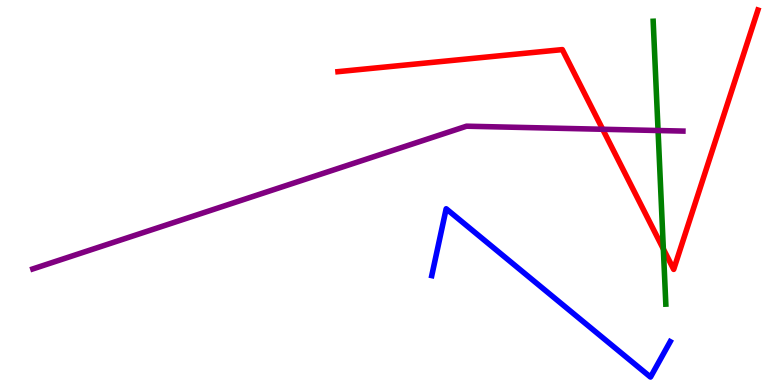[{'lines': ['blue', 'red'], 'intersections': []}, {'lines': ['green', 'red'], 'intersections': [{'x': 8.56, 'y': 3.53}]}, {'lines': ['purple', 'red'], 'intersections': [{'x': 7.78, 'y': 6.64}]}, {'lines': ['blue', 'green'], 'intersections': []}, {'lines': ['blue', 'purple'], 'intersections': []}, {'lines': ['green', 'purple'], 'intersections': [{'x': 8.49, 'y': 6.61}]}]